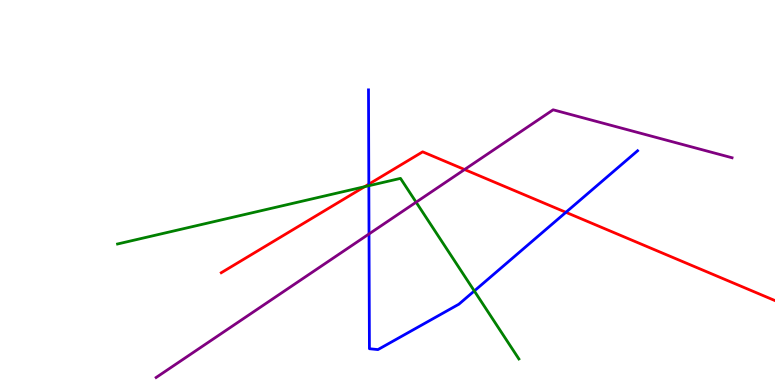[{'lines': ['blue', 'red'], 'intersections': [{'x': 4.76, 'y': 5.22}, {'x': 7.3, 'y': 4.49}]}, {'lines': ['green', 'red'], 'intersections': [{'x': 4.7, 'y': 5.15}]}, {'lines': ['purple', 'red'], 'intersections': [{'x': 5.99, 'y': 5.6}]}, {'lines': ['blue', 'green'], 'intersections': [{'x': 4.76, 'y': 5.18}, {'x': 6.12, 'y': 2.44}]}, {'lines': ['blue', 'purple'], 'intersections': [{'x': 4.76, 'y': 3.92}]}, {'lines': ['green', 'purple'], 'intersections': [{'x': 5.37, 'y': 4.75}]}]